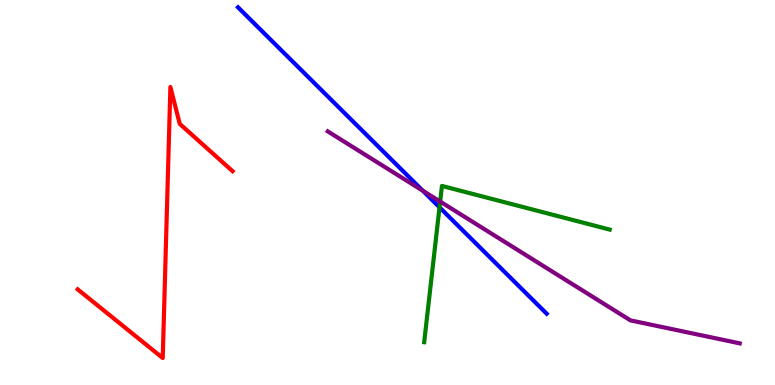[{'lines': ['blue', 'red'], 'intersections': []}, {'lines': ['green', 'red'], 'intersections': []}, {'lines': ['purple', 'red'], 'intersections': []}, {'lines': ['blue', 'green'], 'intersections': [{'x': 5.67, 'y': 4.62}]}, {'lines': ['blue', 'purple'], 'intersections': [{'x': 5.46, 'y': 5.05}]}, {'lines': ['green', 'purple'], 'intersections': [{'x': 5.68, 'y': 4.76}]}]